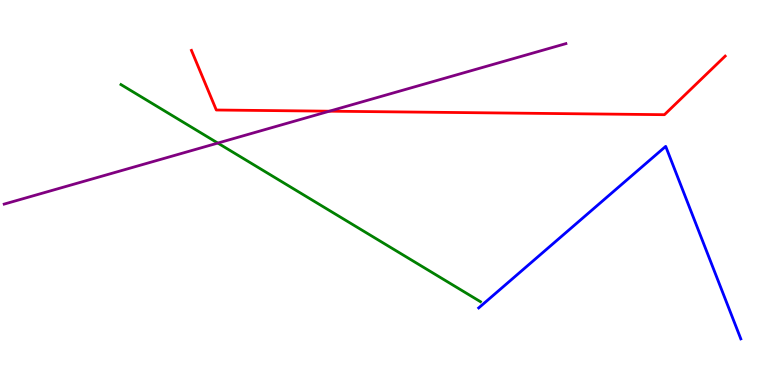[{'lines': ['blue', 'red'], 'intersections': []}, {'lines': ['green', 'red'], 'intersections': []}, {'lines': ['purple', 'red'], 'intersections': [{'x': 4.25, 'y': 7.11}]}, {'lines': ['blue', 'green'], 'intersections': []}, {'lines': ['blue', 'purple'], 'intersections': []}, {'lines': ['green', 'purple'], 'intersections': [{'x': 2.81, 'y': 6.28}]}]